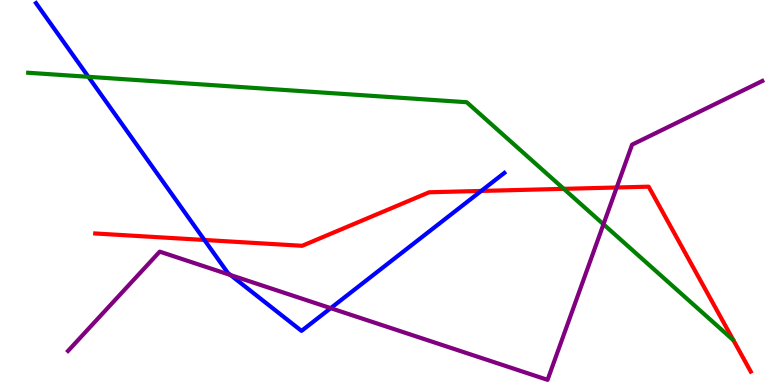[{'lines': ['blue', 'red'], 'intersections': [{'x': 2.64, 'y': 3.77}, {'x': 6.21, 'y': 5.04}]}, {'lines': ['green', 'red'], 'intersections': [{'x': 7.27, 'y': 5.1}]}, {'lines': ['purple', 'red'], 'intersections': [{'x': 7.96, 'y': 5.13}]}, {'lines': ['blue', 'green'], 'intersections': [{'x': 1.14, 'y': 8.01}]}, {'lines': ['blue', 'purple'], 'intersections': [{'x': 2.97, 'y': 2.86}, {'x': 4.27, 'y': 2.0}]}, {'lines': ['green', 'purple'], 'intersections': [{'x': 7.79, 'y': 4.17}]}]